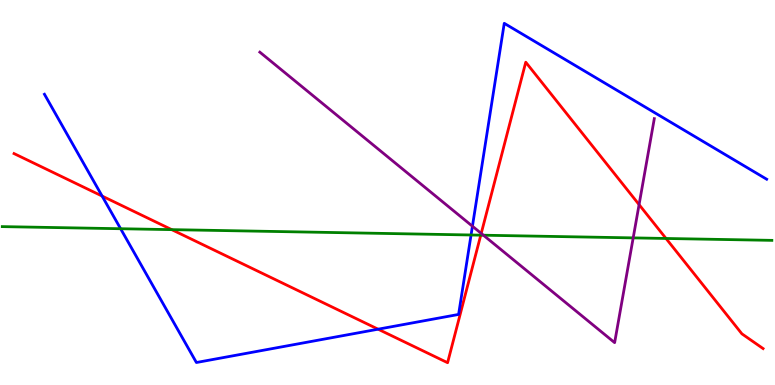[{'lines': ['blue', 'red'], 'intersections': [{'x': 1.32, 'y': 4.91}, {'x': 4.88, 'y': 1.45}]}, {'lines': ['green', 'red'], 'intersections': [{'x': 2.22, 'y': 4.04}, {'x': 6.2, 'y': 3.89}, {'x': 8.59, 'y': 3.81}]}, {'lines': ['purple', 'red'], 'intersections': [{'x': 6.21, 'y': 3.94}, {'x': 8.25, 'y': 4.69}]}, {'lines': ['blue', 'green'], 'intersections': [{'x': 1.56, 'y': 4.06}, {'x': 6.08, 'y': 3.9}]}, {'lines': ['blue', 'purple'], 'intersections': [{'x': 6.1, 'y': 4.12}]}, {'lines': ['green', 'purple'], 'intersections': [{'x': 6.24, 'y': 3.89}, {'x': 8.17, 'y': 3.82}]}]